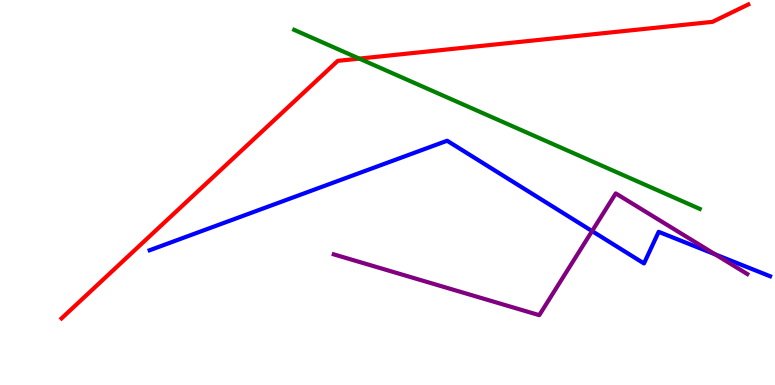[{'lines': ['blue', 'red'], 'intersections': []}, {'lines': ['green', 'red'], 'intersections': [{'x': 4.64, 'y': 8.48}]}, {'lines': ['purple', 'red'], 'intersections': []}, {'lines': ['blue', 'green'], 'intersections': []}, {'lines': ['blue', 'purple'], 'intersections': [{'x': 7.64, 'y': 4.0}, {'x': 9.23, 'y': 3.39}]}, {'lines': ['green', 'purple'], 'intersections': []}]